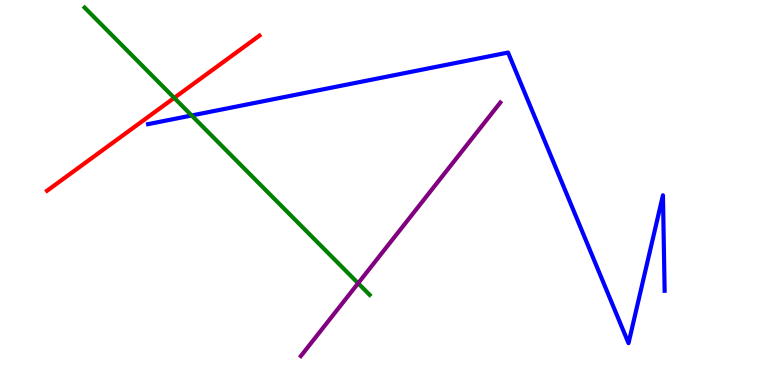[{'lines': ['blue', 'red'], 'intersections': []}, {'lines': ['green', 'red'], 'intersections': [{'x': 2.25, 'y': 7.46}]}, {'lines': ['purple', 'red'], 'intersections': []}, {'lines': ['blue', 'green'], 'intersections': [{'x': 2.47, 'y': 7.0}]}, {'lines': ['blue', 'purple'], 'intersections': []}, {'lines': ['green', 'purple'], 'intersections': [{'x': 4.62, 'y': 2.64}]}]